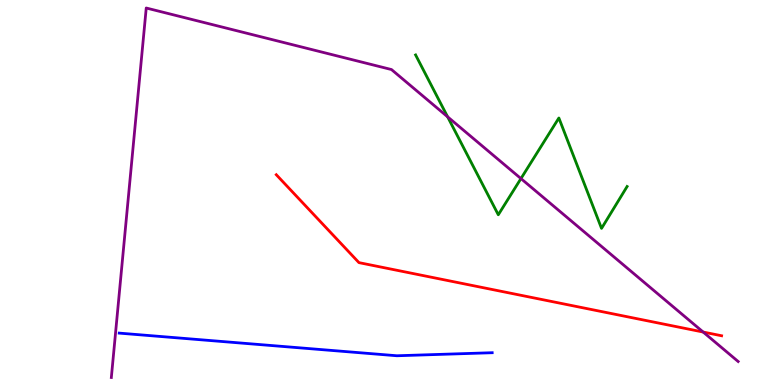[{'lines': ['blue', 'red'], 'intersections': []}, {'lines': ['green', 'red'], 'intersections': []}, {'lines': ['purple', 'red'], 'intersections': [{'x': 9.07, 'y': 1.38}]}, {'lines': ['blue', 'green'], 'intersections': []}, {'lines': ['blue', 'purple'], 'intersections': []}, {'lines': ['green', 'purple'], 'intersections': [{'x': 5.78, 'y': 6.97}, {'x': 6.72, 'y': 5.36}]}]